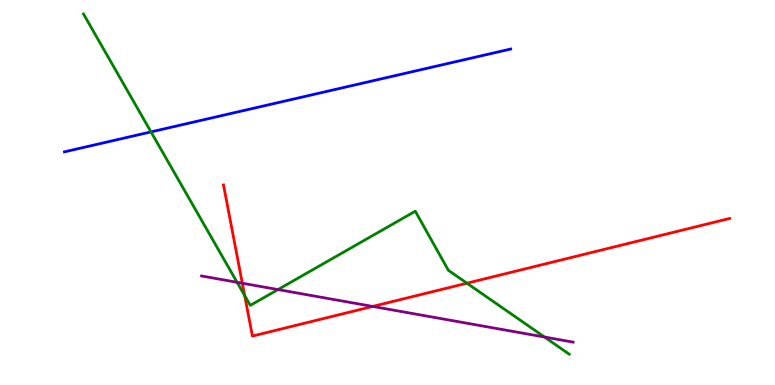[{'lines': ['blue', 'red'], 'intersections': []}, {'lines': ['green', 'red'], 'intersections': [{'x': 3.16, 'y': 2.32}, {'x': 6.02, 'y': 2.64}]}, {'lines': ['purple', 'red'], 'intersections': [{'x': 3.13, 'y': 2.64}, {'x': 4.81, 'y': 2.04}]}, {'lines': ['blue', 'green'], 'intersections': [{'x': 1.95, 'y': 6.57}]}, {'lines': ['blue', 'purple'], 'intersections': []}, {'lines': ['green', 'purple'], 'intersections': [{'x': 3.06, 'y': 2.67}, {'x': 3.59, 'y': 2.48}, {'x': 7.03, 'y': 1.25}]}]